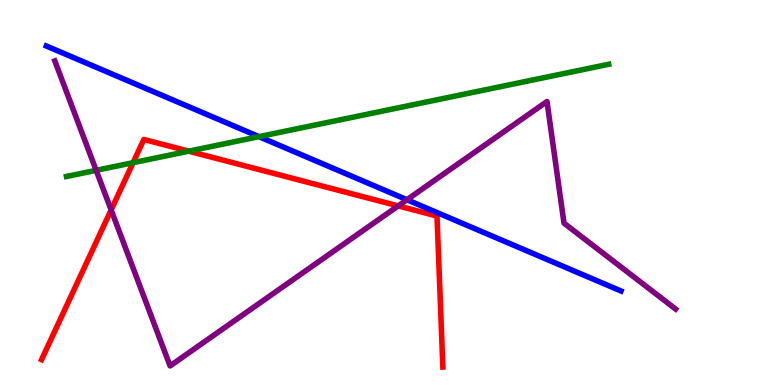[{'lines': ['blue', 'red'], 'intersections': []}, {'lines': ['green', 'red'], 'intersections': [{'x': 1.72, 'y': 5.77}, {'x': 2.44, 'y': 6.07}]}, {'lines': ['purple', 'red'], 'intersections': [{'x': 1.43, 'y': 4.55}, {'x': 5.14, 'y': 4.65}]}, {'lines': ['blue', 'green'], 'intersections': [{'x': 3.34, 'y': 6.45}]}, {'lines': ['blue', 'purple'], 'intersections': [{'x': 5.25, 'y': 4.81}]}, {'lines': ['green', 'purple'], 'intersections': [{'x': 1.24, 'y': 5.58}]}]